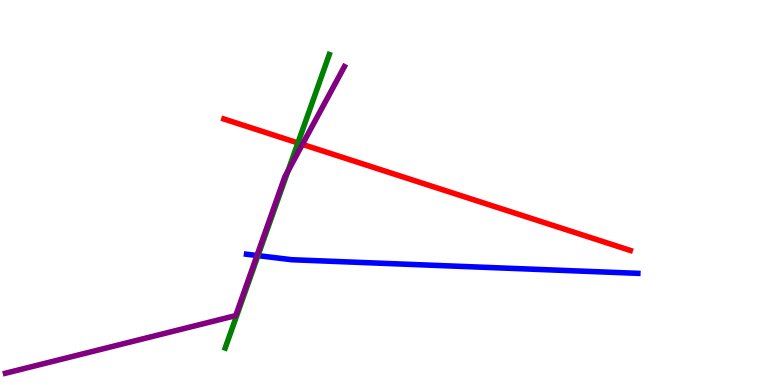[{'lines': ['blue', 'red'], 'intersections': []}, {'lines': ['green', 'red'], 'intersections': [{'x': 3.84, 'y': 6.29}]}, {'lines': ['purple', 'red'], 'intersections': [{'x': 3.9, 'y': 6.25}]}, {'lines': ['blue', 'green'], 'intersections': [{'x': 3.33, 'y': 3.36}]}, {'lines': ['blue', 'purple'], 'intersections': [{'x': 3.32, 'y': 3.36}]}, {'lines': ['green', 'purple'], 'intersections': [{'x': 3.72, 'y': 5.56}]}]